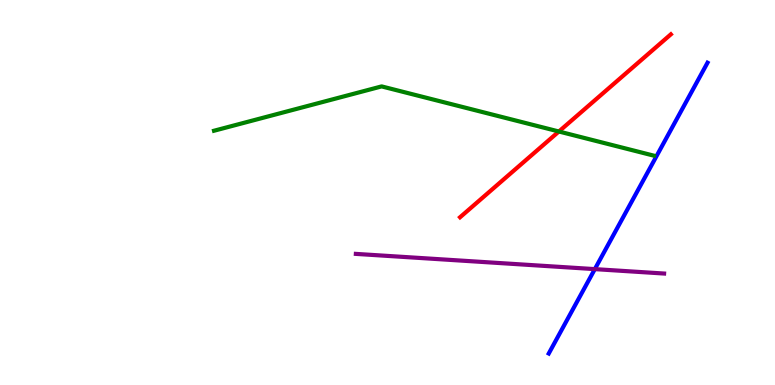[{'lines': ['blue', 'red'], 'intersections': []}, {'lines': ['green', 'red'], 'intersections': [{'x': 7.21, 'y': 6.58}]}, {'lines': ['purple', 'red'], 'intersections': []}, {'lines': ['blue', 'green'], 'intersections': []}, {'lines': ['blue', 'purple'], 'intersections': [{'x': 7.68, 'y': 3.01}]}, {'lines': ['green', 'purple'], 'intersections': []}]